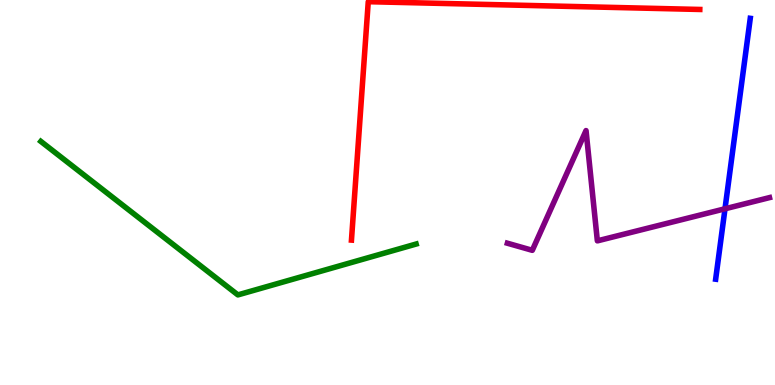[{'lines': ['blue', 'red'], 'intersections': []}, {'lines': ['green', 'red'], 'intersections': []}, {'lines': ['purple', 'red'], 'intersections': []}, {'lines': ['blue', 'green'], 'intersections': []}, {'lines': ['blue', 'purple'], 'intersections': [{'x': 9.35, 'y': 4.58}]}, {'lines': ['green', 'purple'], 'intersections': []}]